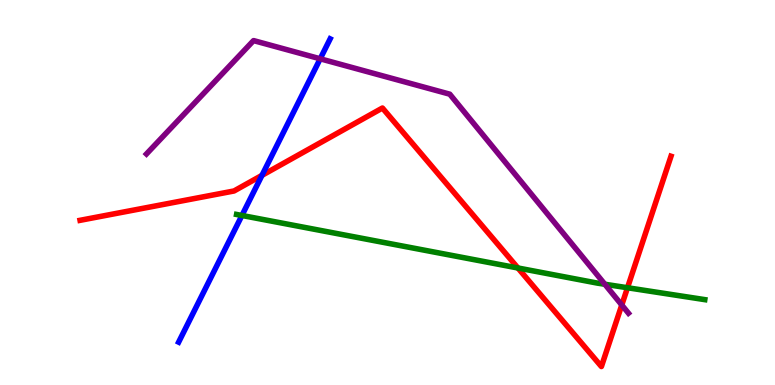[{'lines': ['blue', 'red'], 'intersections': [{'x': 3.38, 'y': 5.45}]}, {'lines': ['green', 'red'], 'intersections': [{'x': 6.68, 'y': 3.04}, {'x': 8.1, 'y': 2.53}]}, {'lines': ['purple', 'red'], 'intersections': [{'x': 8.02, 'y': 2.08}]}, {'lines': ['blue', 'green'], 'intersections': [{'x': 3.12, 'y': 4.4}]}, {'lines': ['blue', 'purple'], 'intersections': [{'x': 4.13, 'y': 8.47}]}, {'lines': ['green', 'purple'], 'intersections': [{'x': 7.8, 'y': 2.62}]}]